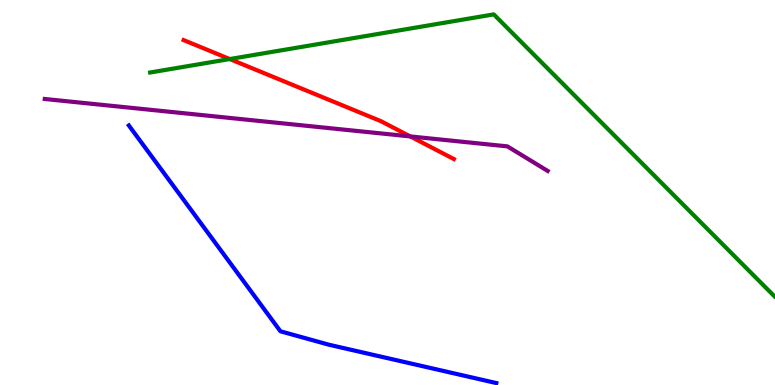[{'lines': ['blue', 'red'], 'intersections': []}, {'lines': ['green', 'red'], 'intersections': [{'x': 2.96, 'y': 8.47}]}, {'lines': ['purple', 'red'], 'intersections': [{'x': 5.29, 'y': 6.46}]}, {'lines': ['blue', 'green'], 'intersections': []}, {'lines': ['blue', 'purple'], 'intersections': []}, {'lines': ['green', 'purple'], 'intersections': []}]